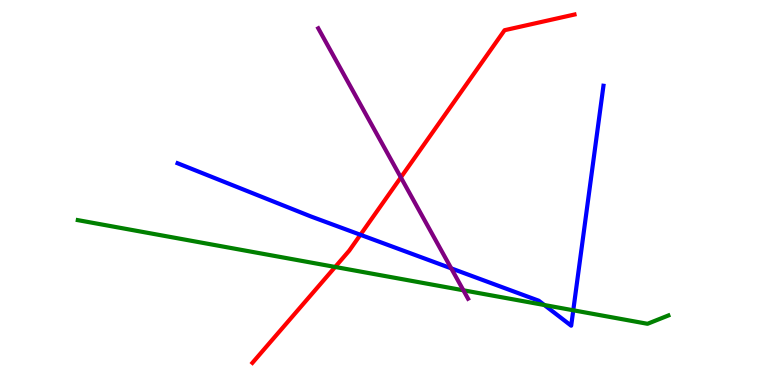[{'lines': ['blue', 'red'], 'intersections': [{'x': 4.65, 'y': 3.9}]}, {'lines': ['green', 'red'], 'intersections': [{'x': 4.32, 'y': 3.07}]}, {'lines': ['purple', 'red'], 'intersections': [{'x': 5.17, 'y': 5.39}]}, {'lines': ['blue', 'green'], 'intersections': [{'x': 7.02, 'y': 2.08}, {'x': 7.4, 'y': 1.94}]}, {'lines': ['blue', 'purple'], 'intersections': [{'x': 5.82, 'y': 3.03}]}, {'lines': ['green', 'purple'], 'intersections': [{'x': 5.98, 'y': 2.46}]}]